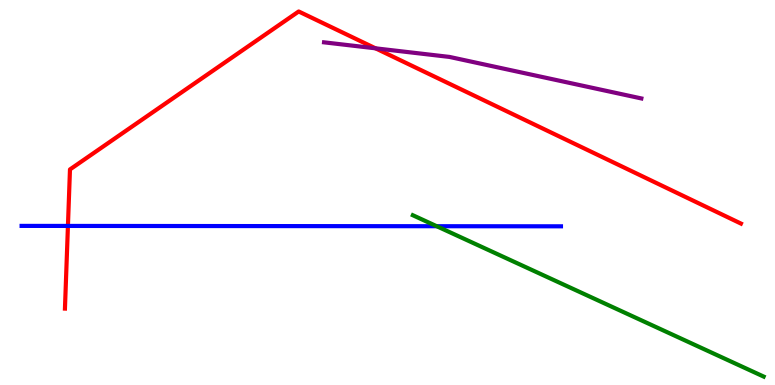[{'lines': ['blue', 'red'], 'intersections': [{'x': 0.877, 'y': 4.13}]}, {'lines': ['green', 'red'], 'intersections': []}, {'lines': ['purple', 'red'], 'intersections': [{'x': 4.85, 'y': 8.74}]}, {'lines': ['blue', 'green'], 'intersections': [{'x': 5.64, 'y': 4.12}]}, {'lines': ['blue', 'purple'], 'intersections': []}, {'lines': ['green', 'purple'], 'intersections': []}]